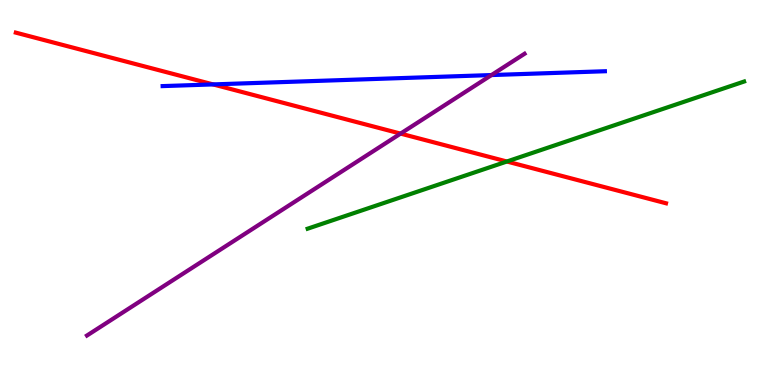[{'lines': ['blue', 'red'], 'intersections': [{'x': 2.75, 'y': 7.81}]}, {'lines': ['green', 'red'], 'intersections': [{'x': 6.54, 'y': 5.8}]}, {'lines': ['purple', 'red'], 'intersections': [{'x': 5.17, 'y': 6.53}]}, {'lines': ['blue', 'green'], 'intersections': []}, {'lines': ['blue', 'purple'], 'intersections': [{'x': 6.34, 'y': 8.05}]}, {'lines': ['green', 'purple'], 'intersections': []}]